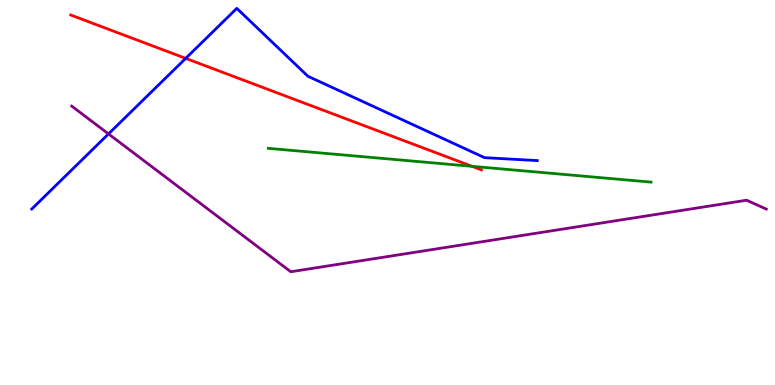[{'lines': ['blue', 'red'], 'intersections': [{'x': 2.4, 'y': 8.48}]}, {'lines': ['green', 'red'], 'intersections': [{'x': 6.09, 'y': 5.68}]}, {'lines': ['purple', 'red'], 'intersections': []}, {'lines': ['blue', 'green'], 'intersections': []}, {'lines': ['blue', 'purple'], 'intersections': [{'x': 1.4, 'y': 6.52}]}, {'lines': ['green', 'purple'], 'intersections': []}]